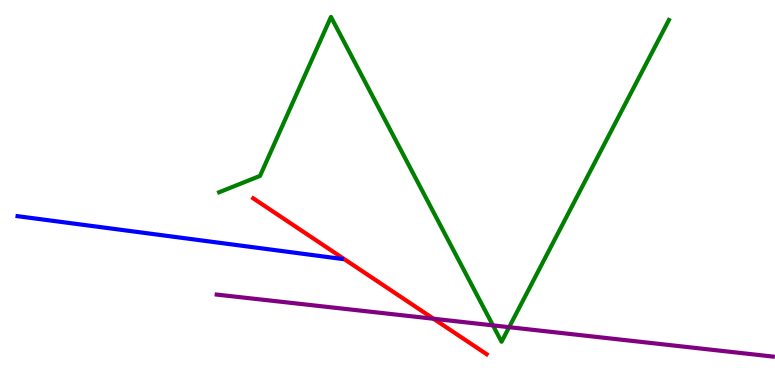[{'lines': ['blue', 'red'], 'intersections': []}, {'lines': ['green', 'red'], 'intersections': []}, {'lines': ['purple', 'red'], 'intersections': [{'x': 5.59, 'y': 1.72}]}, {'lines': ['blue', 'green'], 'intersections': []}, {'lines': ['blue', 'purple'], 'intersections': []}, {'lines': ['green', 'purple'], 'intersections': [{'x': 6.36, 'y': 1.55}, {'x': 6.57, 'y': 1.5}]}]